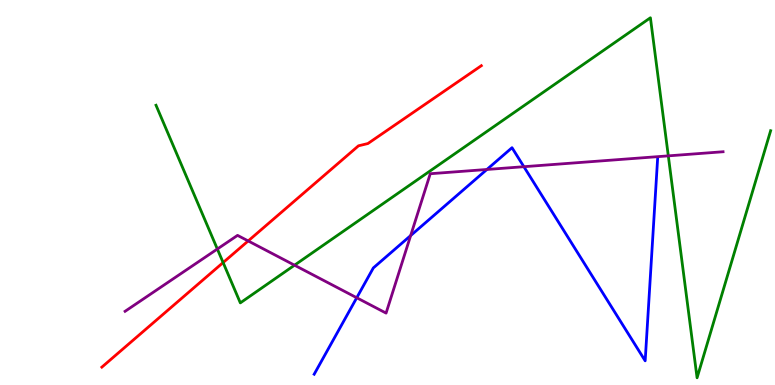[{'lines': ['blue', 'red'], 'intersections': []}, {'lines': ['green', 'red'], 'intersections': [{'x': 2.88, 'y': 3.18}]}, {'lines': ['purple', 'red'], 'intersections': [{'x': 3.2, 'y': 3.74}]}, {'lines': ['blue', 'green'], 'intersections': []}, {'lines': ['blue', 'purple'], 'intersections': [{'x': 4.6, 'y': 2.27}, {'x': 5.3, 'y': 3.88}, {'x': 6.28, 'y': 5.6}, {'x': 6.76, 'y': 5.67}]}, {'lines': ['green', 'purple'], 'intersections': [{'x': 2.8, 'y': 3.53}, {'x': 3.8, 'y': 3.11}, {'x': 8.62, 'y': 5.95}]}]